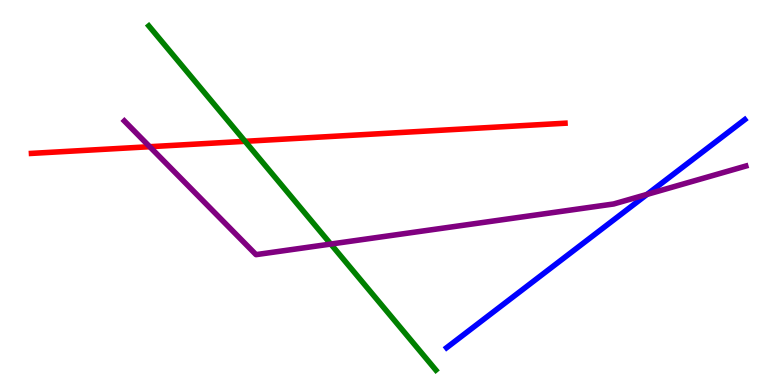[{'lines': ['blue', 'red'], 'intersections': []}, {'lines': ['green', 'red'], 'intersections': [{'x': 3.16, 'y': 6.33}]}, {'lines': ['purple', 'red'], 'intersections': [{'x': 1.93, 'y': 6.19}]}, {'lines': ['blue', 'green'], 'intersections': []}, {'lines': ['blue', 'purple'], 'intersections': [{'x': 8.35, 'y': 4.95}]}, {'lines': ['green', 'purple'], 'intersections': [{'x': 4.27, 'y': 3.66}]}]